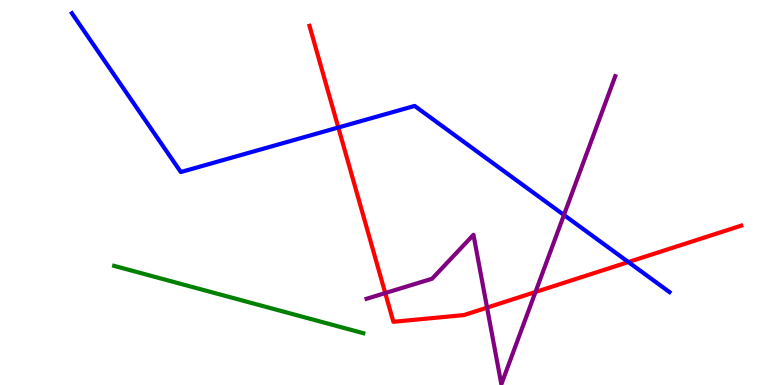[{'lines': ['blue', 'red'], 'intersections': [{'x': 4.37, 'y': 6.69}, {'x': 8.11, 'y': 3.19}]}, {'lines': ['green', 'red'], 'intersections': []}, {'lines': ['purple', 'red'], 'intersections': [{'x': 4.97, 'y': 2.39}, {'x': 6.28, 'y': 2.01}, {'x': 6.91, 'y': 2.42}]}, {'lines': ['blue', 'green'], 'intersections': []}, {'lines': ['blue', 'purple'], 'intersections': [{'x': 7.28, 'y': 4.42}]}, {'lines': ['green', 'purple'], 'intersections': []}]